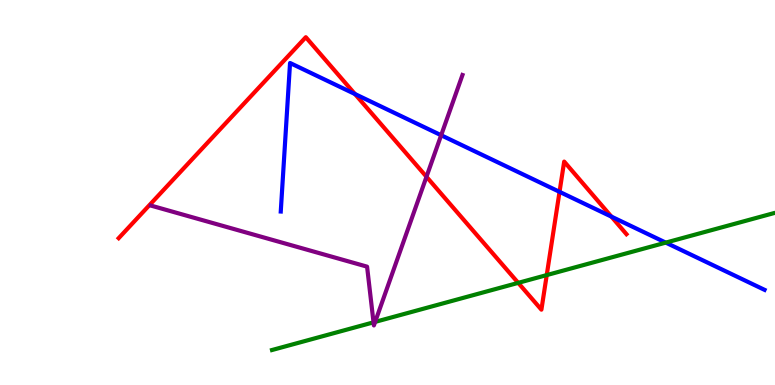[{'lines': ['blue', 'red'], 'intersections': [{'x': 4.58, 'y': 7.56}, {'x': 7.22, 'y': 5.02}, {'x': 7.89, 'y': 4.37}]}, {'lines': ['green', 'red'], 'intersections': [{'x': 6.69, 'y': 2.65}, {'x': 7.05, 'y': 2.85}]}, {'lines': ['purple', 'red'], 'intersections': [{'x': 5.5, 'y': 5.41}]}, {'lines': ['blue', 'green'], 'intersections': [{'x': 8.59, 'y': 3.7}]}, {'lines': ['blue', 'purple'], 'intersections': [{'x': 5.69, 'y': 6.49}]}, {'lines': ['green', 'purple'], 'intersections': [{'x': 4.82, 'y': 1.63}, {'x': 4.84, 'y': 1.64}]}]